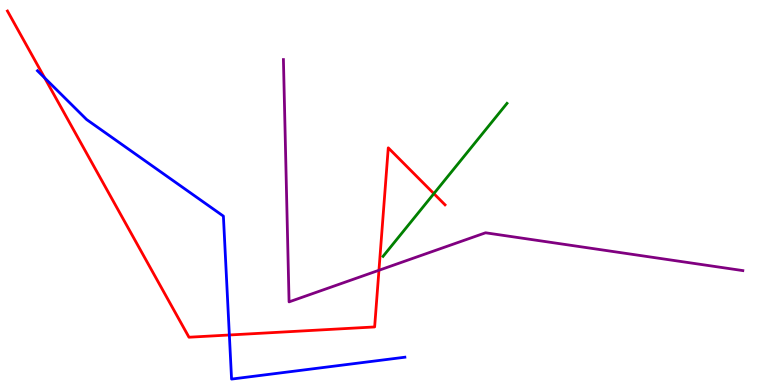[{'lines': ['blue', 'red'], 'intersections': [{'x': 0.577, 'y': 7.98}, {'x': 2.96, 'y': 1.3}]}, {'lines': ['green', 'red'], 'intersections': [{'x': 5.6, 'y': 4.97}]}, {'lines': ['purple', 'red'], 'intersections': [{'x': 4.89, 'y': 2.98}]}, {'lines': ['blue', 'green'], 'intersections': []}, {'lines': ['blue', 'purple'], 'intersections': []}, {'lines': ['green', 'purple'], 'intersections': []}]